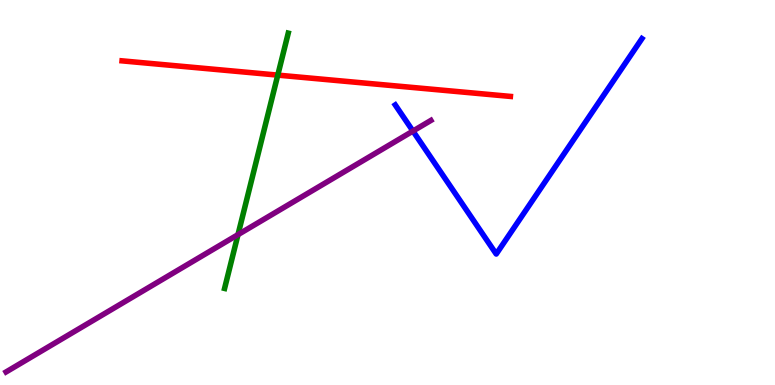[{'lines': ['blue', 'red'], 'intersections': []}, {'lines': ['green', 'red'], 'intersections': [{'x': 3.58, 'y': 8.05}]}, {'lines': ['purple', 'red'], 'intersections': []}, {'lines': ['blue', 'green'], 'intersections': []}, {'lines': ['blue', 'purple'], 'intersections': [{'x': 5.33, 'y': 6.6}]}, {'lines': ['green', 'purple'], 'intersections': [{'x': 3.07, 'y': 3.91}]}]